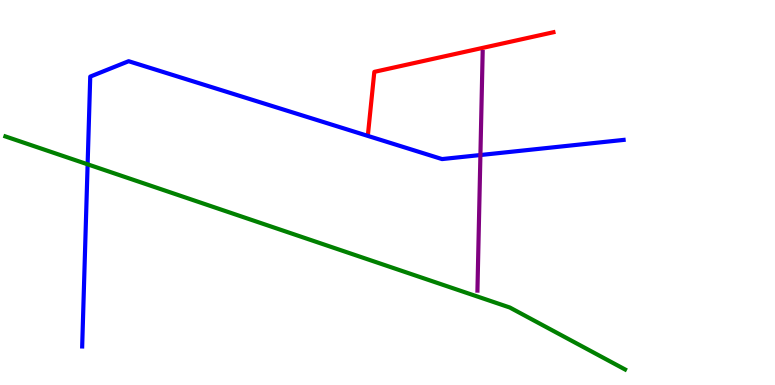[{'lines': ['blue', 'red'], 'intersections': []}, {'lines': ['green', 'red'], 'intersections': []}, {'lines': ['purple', 'red'], 'intersections': []}, {'lines': ['blue', 'green'], 'intersections': [{'x': 1.13, 'y': 5.73}]}, {'lines': ['blue', 'purple'], 'intersections': [{'x': 6.2, 'y': 5.97}]}, {'lines': ['green', 'purple'], 'intersections': []}]